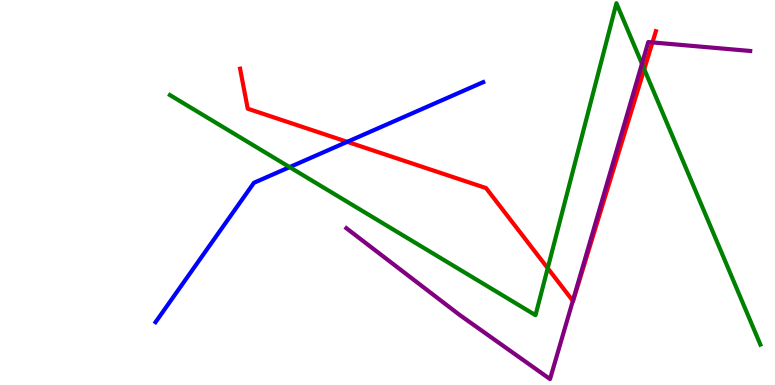[{'lines': ['blue', 'red'], 'intersections': [{'x': 4.48, 'y': 6.32}]}, {'lines': ['green', 'red'], 'intersections': [{'x': 7.07, 'y': 3.03}, {'x': 8.31, 'y': 8.2}]}, {'lines': ['purple', 'red'], 'intersections': [{'x': 7.39, 'y': 2.19}, {'x': 8.42, 'y': 8.9}]}, {'lines': ['blue', 'green'], 'intersections': [{'x': 3.74, 'y': 5.66}]}, {'lines': ['blue', 'purple'], 'intersections': []}, {'lines': ['green', 'purple'], 'intersections': [{'x': 8.28, 'y': 8.34}]}]